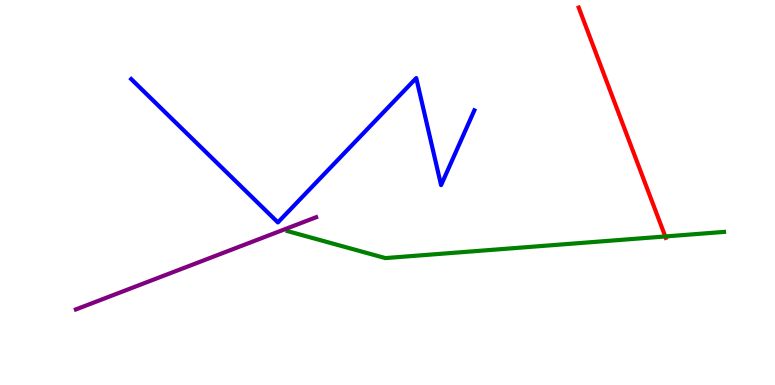[{'lines': ['blue', 'red'], 'intersections': []}, {'lines': ['green', 'red'], 'intersections': [{'x': 8.58, 'y': 3.86}]}, {'lines': ['purple', 'red'], 'intersections': []}, {'lines': ['blue', 'green'], 'intersections': []}, {'lines': ['blue', 'purple'], 'intersections': []}, {'lines': ['green', 'purple'], 'intersections': []}]